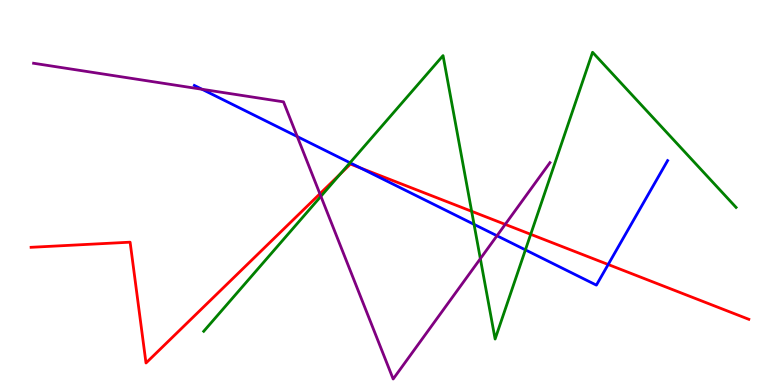[{'lines': ['blue', 'red'], 'intersections': [{'x': 4.65, 'y': 5.64}, {'x': 7.85, 'y': 3.13}]}, {'lines': ['green', 'red'], 'intersections': [{'x': 4.39, 'y': 5.48}, {'x': 6.09, 'y': 4.51}, {'x': 6.85, 'y': 3.91}]}, {'lines': ['purple', 'red'], 'intersections': [{'x': 4.13, 'y': 4.97}, {'x': 6.52, 'y': 4.17}]}, {'lines': ['blue', 'green'], 'intersections': [{'x': 4.52, 'y': 5.77}, {'x': 6.12, 'y': 4.17}, {'x': 6.78, 'y': 3.51}]}, {'lines': ['blue', 'purple'], 'intersections': [{'x': 2.61, 'y': 7.68}, {'x': 3.84, 'y': 6.45}, {'x': 6.41, 'y': 3.88}]}, {'lines': ['green', 'purple'], 'intersections': [{'x': 4.14, 'y': 4.9}, {'x': 6.2, 'y': 3.28}]}]